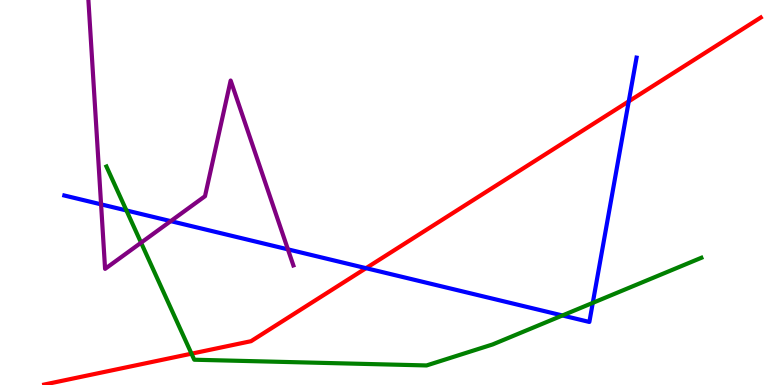[{'lines': ['blue', 'red'], 'intersections': [{'x': 4.72, 'y': 3.03}, {'x': 8.11, 'y': 7.37}]}, {'lines': ['green', 'red'], 'intersections': [{'x': 2.47, 'y': 0.814}]}, {'lines': ['purple', 'red'], 'intersections': []}, {'lines': ['blue', 'green'], 'intersections': [{'x': 1.63, 'y': 4.53}, {'x': 7.26, 'y': 1.81}, {'x': 7.65, 'y': 2.13}]}, {'lines': ['blue', 'purple'], 'intersections': [{'x': 1.3, 'y': 4.69}, {'x': 2.2, 'y': 4.26}, {'x': 3.72, 'y': 3.52}]}, {'lines': ['green', 'purple'], 'intersections': [{'x': 1.82, 'y': 3.7}]}]